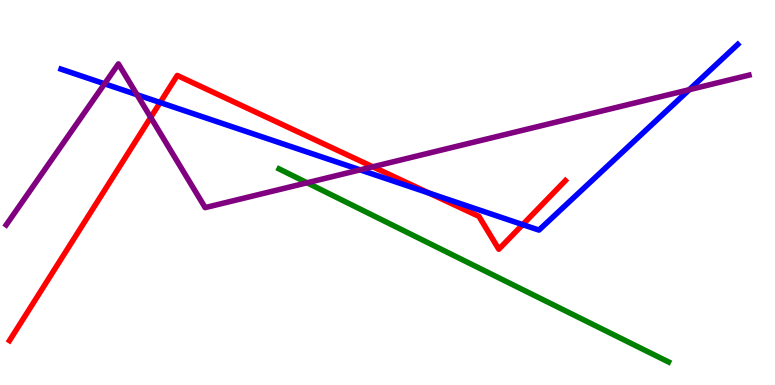[{'lines': ['blue', 'red'], 'intersections': [{'x': 2.07, 'y': 7.34}, {'x': 5.54, 'y': 4.98}, {'x': 6.74, 'y': 4.17}]}, {'lines': ['green', 'red'], 'intersections': []}, {'lines': ['purple', 'red'], 'intersections': [{'x': 1.94, 'y': 6.95}, {'x': 4.81, 'y': 5.67}]}, {'lines': ['blue', 'green'], 'intersections': []}, {'lines': ['blue', 'purple'], 'intersections': [{'x': 1.35, 'y': 7.82}, {'x': 1.77, 'y': 7.54}, {'x': 4.65, 'y': 5.59}, {'x': 8.89, 'y': 7.67}]}, {'lines': ['green', 'purple'], 'intersections': [{'x': 3.96, 'y': 5.25}]}]